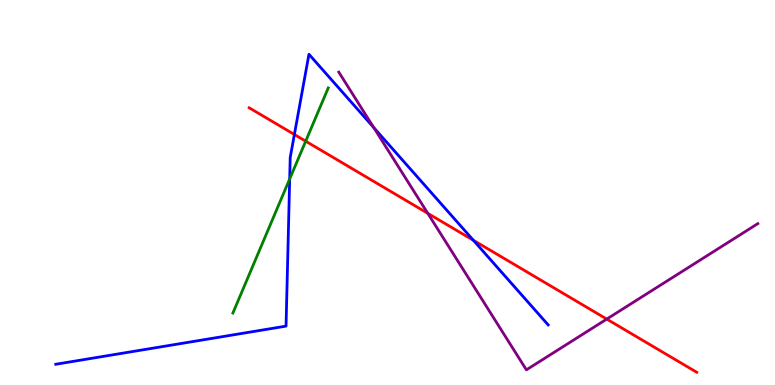[{'lines': ['blue', 'red'], 'intersections': [{'x': 3.8, 'y': 6.51}, {'x': 6.11, 'y': 3.76}]}, {'lines': ['green', 'red'], 'intersections': [{'x': 3.94, 'y': 6.33}]}, {'lines': ['purple', 'red'], 'intersections': [{'x': 5.52, 'y': 4.46}, {'x': 7.83, 'y': 1.71}]}, {'lines': ['blue', 'green'], 'intersections': [{'x': 3.74, 'y': 5.35}]}, {'lines': ['blue', 'purple'], 'intersections': [{'x': 4.82, 'y': 6.69}]}, {'lines': ['green', 'purple'], 'intersections': []}]